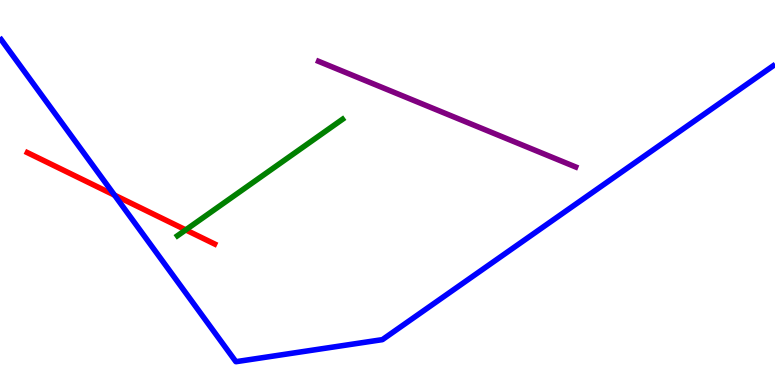[{'lines': ['blue', 'red'], 'intersections': [{'x': 1.48, 'y': 4.93}]}, {'lines': ['green', 'red'], 'intersections': [{'x': 2.4, 'y': 4.03}]}, {'lines': ['purple', 'red'], 'intersections': []}, {'lines': ['blue', 'green'], 'intersections': []}, {'lines': ['blue', 'purple'], 'intersections': []}, {'lines': ['green', 'purple'], 'intersections': []}]